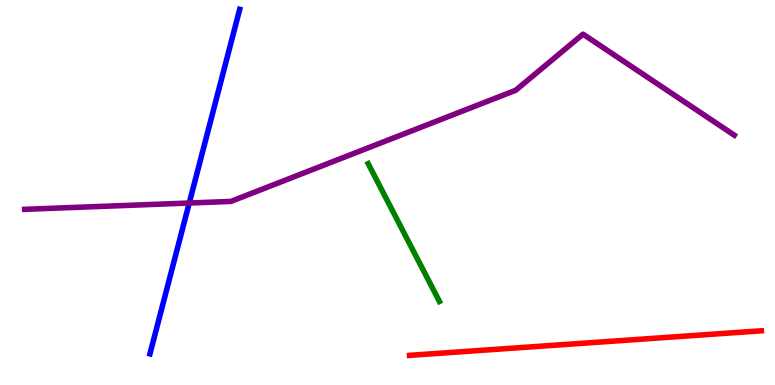[{'lines': ['blue', 'red'], 'intersections': []}, {'lines': ['green', 'red'], 'intersections': []}, {'lines': ['purple', 'red'], 'intersections': []}, {'lines': ['blue', 'green'], 'intersections': []}, {'lines': ['blue', 'purple'], 'intersections': [{'x': 2.44, 'y': 4.73}]}, {'lines': ['green', 'purple'], 'intersections': []}]